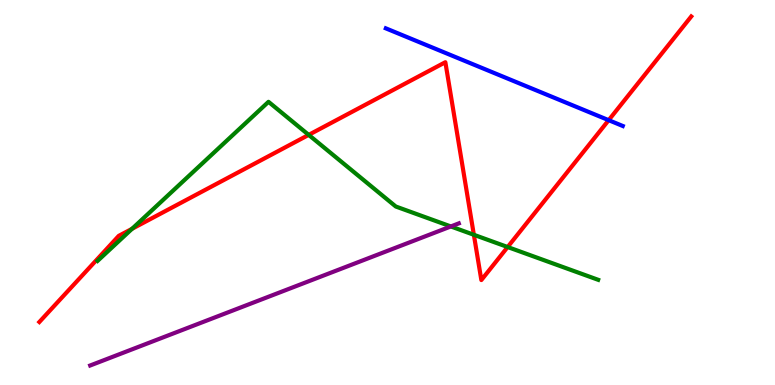[{'lines': ['blue', 'red'], 'intersections': [{'x': 7.85, 'y': 6.88}]}, {'lines': ['green', 'red'], 'intersections': [{'x': 1.7, 'y': 4.06}, {'x': 3.98, 'y': 6.5}, {'x': 6.11, 'y': 3.9}, {'x': 6.55, 'y': 3.58}]}, {'lines': ['purple', 'red'], 'intersections': []}, {'lines': ['blue', 'green'], 'intersections': []}, {'lines': ['blue', 'purple'], 'intersections': []}, {'lines': ['green', 'purple'], 'intersections': [{'x': 5.82, 'y': 4.12}]}]